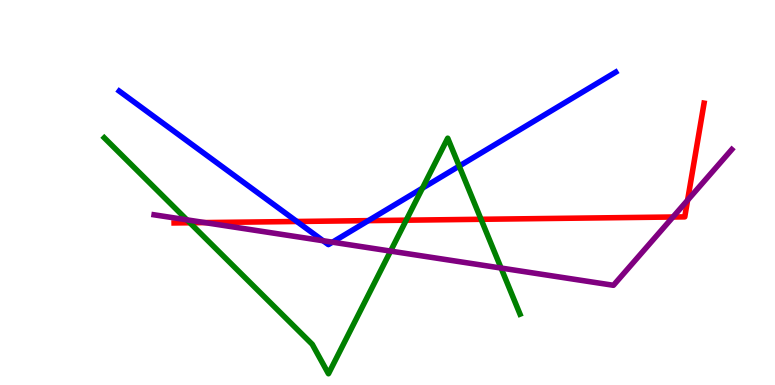[{'lines': ['blue', 'red'], 'intersections': [{'x': 3.83, 'y': 4.25}, {'x': 4.75, 'y': 4.27}]}, {'lines': ['green', 'red'], 'intersections': [{'x': 2.45, 'y': 4.21}, {'x': 5.24, 'y': 4.28}, {'x': 6.21, 'y': 4.3}]}, {'lines': ['purple', 'red'], 'intersections': [{'x': 2.64, 'y': 4.22}, {'x': 8.68, 'y': 4.36}, {'x': 8.87, 'y': 4.8}]}, {'lines': ['blue', 'green'], 'intersections': [{'x': 5.45, 'y': 5.11}, {'x': 5.93, 'y': 5.69}]}, {'lines': ['blue', 'purple'], 'intersections': [{'x': 4.17, 'y': 3.75}, {'x': 4.29, 'y': 3.71}]}, {'lines': ['green', 'purple'], 'intersections': [{'x': 2.41, 'y': 4.29}, {'x': 5.04, 'y': 3.48}, {'x': 6.47, 'y': 3.04}]}]